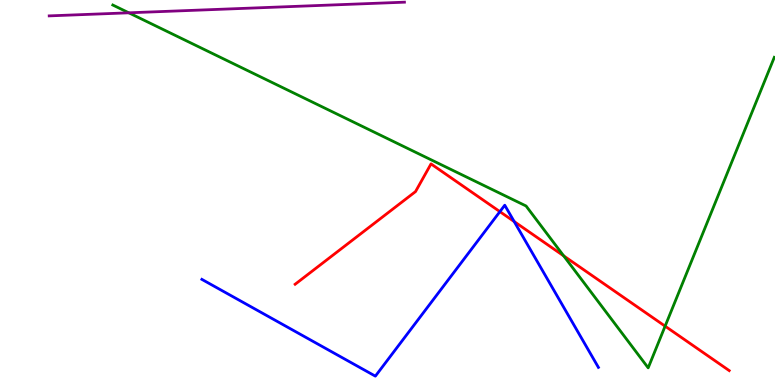[{'lines': ['blue', 'red'], 'intersections': [{'x': 6.45, 'y': 4.5}, {'x': 6.63, 'y': 4.25}]}, {'lines': ['green', 'red'], 'intersections': [{'x': 7.27, 'y': 3.35}, {'x': 8.58, 'y': 1.53}]}, {'lines': ['purple', 'red'], 'intersections': []}, {'lines': ['blue', 'green'], 'intersections': []}, {'lines': ['blue', 'purple'], 'intersections': []}, {'lines': ['green', 'purple'], 'intersections': [{'x': 1.66, 'y': 9.67}]}]